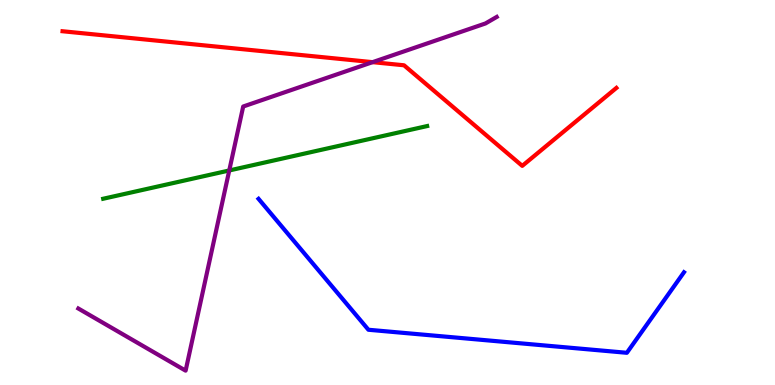[{'lines': ['blue', 'red'], 'intersections': []}, {'lines': ['green', 'red'], 'intersections': []}, {'lines': ['purple', 'red'], 'intersections': [{'x': 4.81, 'y': 8.39}]}, {'lines': ['blue', 'green'], 'intersections': []}, {'lines': ['blue', 'purple'], 'intersections': []}, {'lines': ['green', 'purple'], 'intersections': [{'x': 2.96, 'y': 5.57}]}]